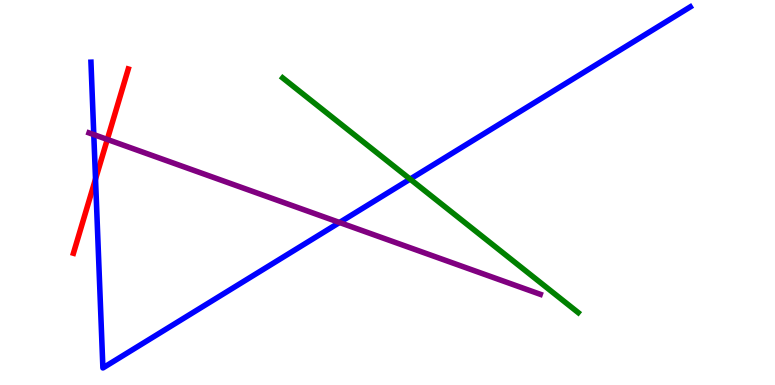[{'lines': ['blue', 'red'], 'intersections': [{'x': 1.23, 'y': 5.35}]}, {'lines': ['green', 'red'], 'intersections': []}, {'lines': ['purple', 'red'], 'intersections': [{'x': 1.38, 'y': 6.38}]}, {'lines': ['blue', 'green'], 'intersections': [{'x': 5.29, 'y': 5.35}]}, {'lines': ['blue', 'purple'], 'intersections': [{'x': 1.21, 'y': 6.5}, {'x': 4.38, 'y': 4.22}]}, {'lines': ['green', 'purple'], 'intersections': []}]